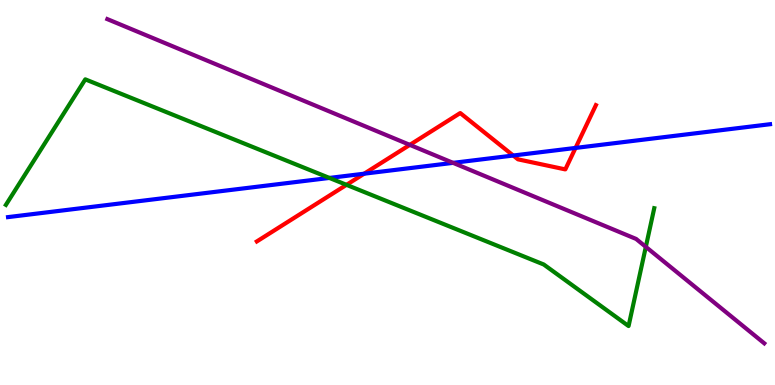[{'lines': ['blue', 'red'], 'intersections': [{'x': 4.7, 'y': 5.49}, {'x': 6.62, 'y': 5.96}, {'x': 7.43, 'y': 6.16}]}, {'lines': ['green', 'red'], 'intersections': [{'x': 4.47, 'y': 5.2}]}, {'lines': ['purple', 'red'], 'intersections': [{'x': 5.29, 'y': 6.24}]}, {'lines': ['blue', 'green'], 'intersections': [{'x': 4.25, 'y': 5.38}]}, {'lines': ['blue', 'purple'], 'intersections': [{'x': 5.85, 'y': 5.77}]}, {'lines': ['green', 'purple'], 'intersections': [{'x': 8.33, 'y': 3.59}]}]